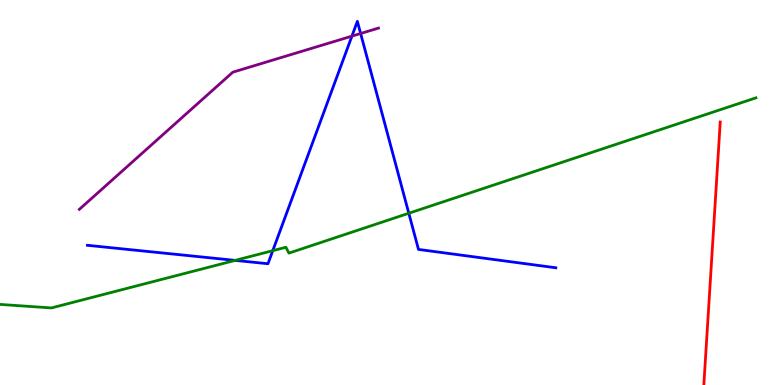[{'lines': ['blue', 'red'], 'intersections': []}, {'lines': ['green', 'red'], 'intersections': []}, {'lines': ['purple', 'red'], 'intersections': []}, {'lines': ['blue', 'green'], 'intersections': [{'x': 3.03, 'y': 3.24}, {'x': 3.52, 'y': 3.49}, {'x': 5.27, 'y': 4.46}]}, {'lines': ['blue', 'purple'], 'intersections': [{'x': 4.54, 'y': 9.06}, {'x': 4.65, 'y': 9.13}]}, {'lines': ['green', 'purple'], 'intersections': []}]